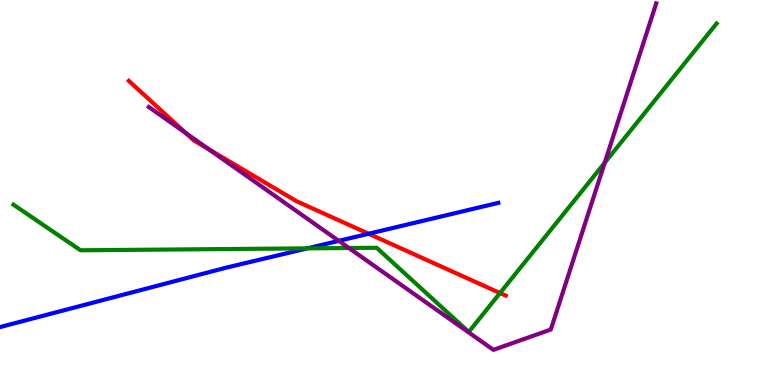[{'lines': ['blue', 'red'], 'intersections': [{'x': 4.76, 'y': 3.93}]}, {'lines': ['green', 'red'], 'intersections': [{'x': 6.45, 'y': 2.39}]}, {'lines': ['purple', 'red'], 'intersections': [{'x': 2.4, 'y': 6.54}, {'x': 2.69, 'y': 6.13}]}, {'lines': ['blue', 'green'], 'intersections': [{'x': 3.97, 'y': 3.55}]}, {'lines': ['blue', 'purple'], 'intersections': [{'x': 4.37, 'y': 3.74}]}, {'lines': ['green', 'purple'], 'intersections': [{'x': 4.5, 'y': 3.56}, {'x': 7.8, 'y': 5.77}]}]